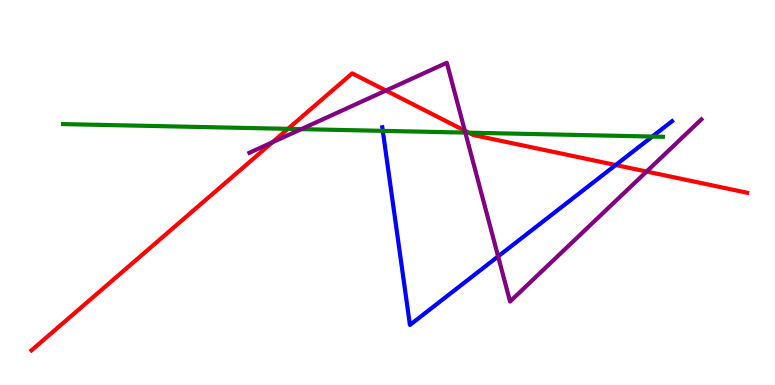[{'lines': ['blue', 'red'], 'intersections': [{'x': 7.94, 'y': 5.71}]}, {'lines': ['green', 'red'], 'intersections': [{'x': 3.72, 'y': 6.65}, {'x': 6.05, 'y': 6.55}]}, {'lines': ['purple', 'red'], 'intersections': [{'x': 3.51, 'y': 6.3}, {'x': 4.98, 'y': 7.65}, {'x': 6.0, 'y': 6.61}, {'x': 8.34, 'y': 5.54}]}, {'lines': ['blue', 'green'], 'intersections': [{'x': 4.94, 'y': 6.6}, {'x': 8.42, 'y': 6.45}]}, {'lines': ['blue', 'purple'], 'intersections': [{'x': 6.43, 'y': 3.34}]}, {'lines': ['green', 'purple'], 'intersections': [{'x': 3.89, 'y': 6.65}, {'x': 6.0, 'y': 6.56}]}]